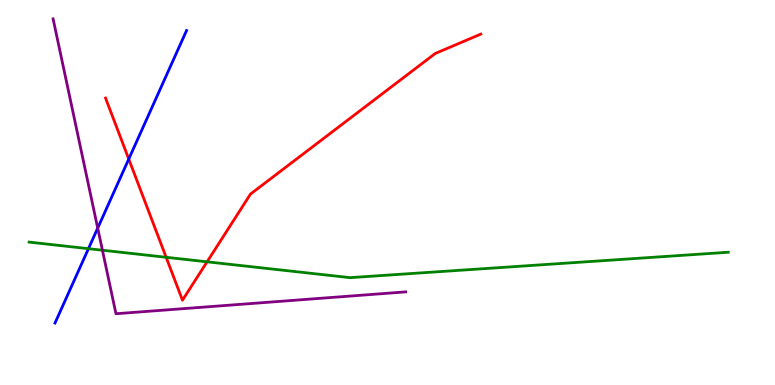[{'lines': ['blue', 'red'], 'intersections': [{'x': 1.66, 'y': 5.87}]}, {'lines': ['green', 'red'], 'intersections': [{'x': 2.14, 'y': 3.32}, {'x': 2.67, 'y': 3.2}]}, {'lines': ['purple', 'red'], 'intersections': []}, {'lines': ['blue', 'green'], 'intersections': [{'x': 1.14, 'y': 3.54}]}, {'lines': ['blue', 'purple'], 'intersections': [{'x': 1.26, 'y': 4.08}]}, {'lines': ['green', 'purple'], 'intersections': [{'x': 1.32, 'y': 3.5}]}]